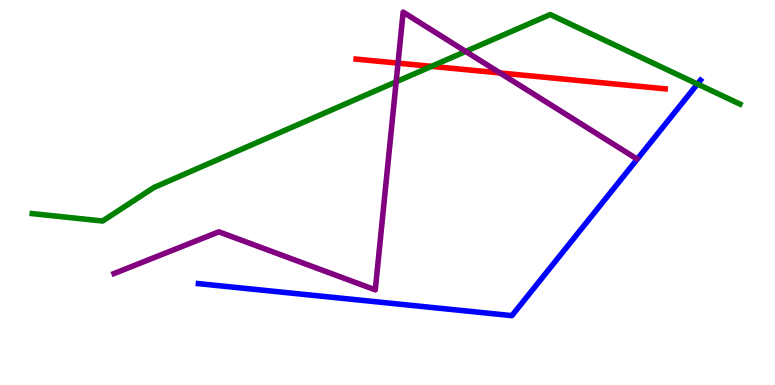[{'lines': ['blue', 'red'], 'intersections': []}, {'lines': ['green', 'red'], 'intersections': [{'x': 5.57, 'y': 8.28}]}, {'lines': ['purple', 'red'], 'intersections': [{'x': 5.14, 'y': 8.36}, {'x': 6.45, 'y': 8.11}]}, {'lines': ['blue', 'green'], 'intersections': [{'x': 9.0, 'y': 7.82}]}, {'lines': ['blue', 'purple'], 'intersections': []}, {'lines': ['green', 'purple'], 'intersections': [{'x': 5.11, 'y': 7.88}, {'x': 6.01, 'y': 8.66}]}]